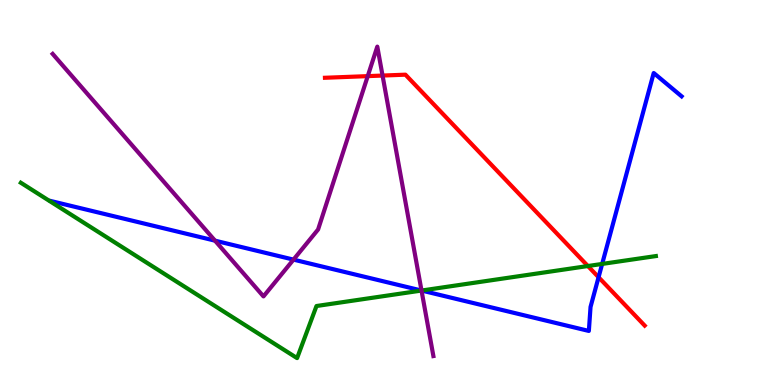[{'lines': ['blue', 'red'], 'intersections': [{'x': 7.72, 'y': 2.8}]}, {'lines': ['green', 'red'], 'intersections': [{'x': 7.59, 'y': 3.09}]}, {'lines': ['purple', 'red'], 'intersections': [{'x': 4.75, 'y': 8.02}, {'x': 4.94, 'y': 8.04}]}, {'lines': ['blue', 'green'], 'intersections': [{'x': 5.44, 'y': 2.45}, {'x': 7.77, 'y': 3.14}]}, {'lines': ['blue', 'purple'], 'intersections': [{'x': 2.77, 'y': 3.75}, {'x': 3.79, 'y': 3.26}, {'x': 5.44, 'y': 2.45}]}, {'lines': ['green', 'purple'], 'intersections': [{'x': 5.44, 'y': 2.45}]}]